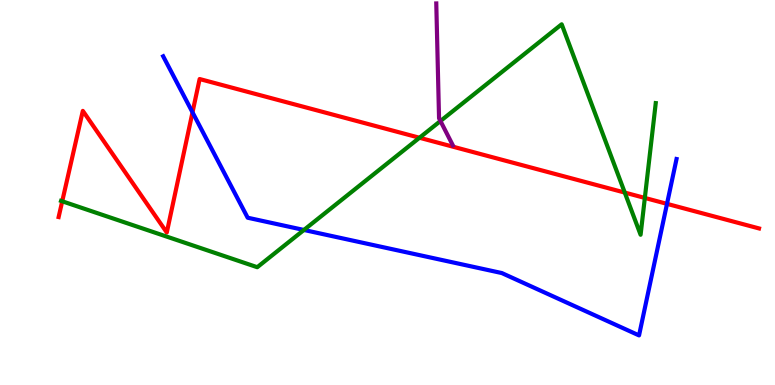[{'lines': ['blue', 'red'], 'intersections': [{'x': 2.48, 'y': 7.08}, {'x': 8.61, 'y': 4.71}]}, {'lines': ['green', 'red'], 'intersections': [{'x': 0.803, 'y': 4.77}, {'x': 5.41, 'y': 6.42}, {'x': 8.06, 'y': 5.0}, {'x': 8.32, 'y': 4.86}]}, {'lines': ['purple', 'red'], 'intersections': []}, {'lines': ['blue', 'green'], 'intersections': [{'x': 3.92, 'y': 4.03}]}, {'lines': ['blue', 'purple'], 'intersections': []}, {'lines': ['green', 'purple'], 'intersections': [{'x': 5.68, 'y': 6.86}]}]